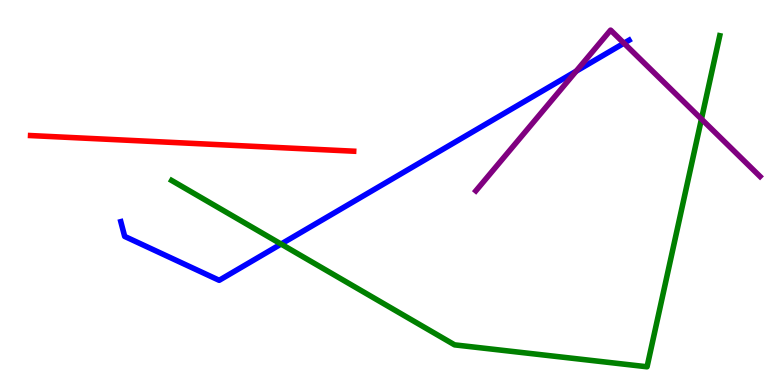[{'lines': ['blue', 'red'], 'intersections': []}, {'lines': ['green', 'red'], 'intersections': []}, {'lines': ['purple', 'red'], 'intersections': []}, {'lines': ['blue', 'green'], 'intersections': [{'x': 3.63, 'y': 3.66}]}, {'lines': ['blue', 'purple'], 'intersections': [{'x': 7.43, 'y': 8.15}, {'x': 8.05, 'y': 8.88}]}, {'lines': ['green', 'purple'], 'intersections': [{'x': 9.05, 'y': 6.91}]}]